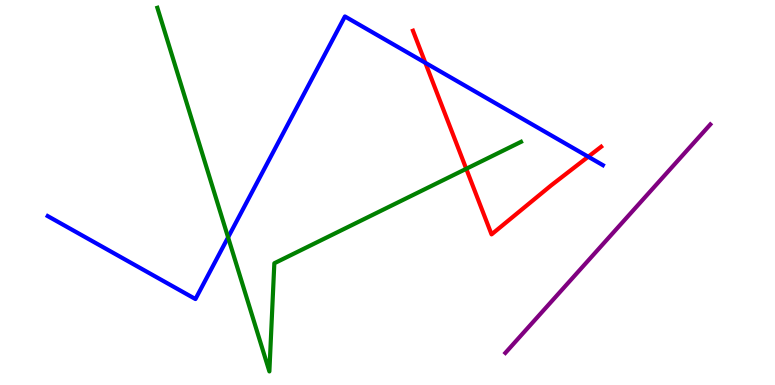[{'lines': ['blue', 'red'], 'intersections': [{'x': 5.49, 'y': 8.37}, {'x': 7.59, 'y': 5.93}]}, {'lines': ['green', 'red'], 'intersections': [{'x': 6.02, 'y': 5.62}]}, {'lines': ['purple', 'red'], 'intersections': []}, {'lines': ['blue', 'green'], 'intersections': [{'x': 2.94, 'y': 3.83}]}, {'lines': ['blue', 'purple'], 'intersections': []}, {'lines': ['green', 'purple'], 'intersections': []}]